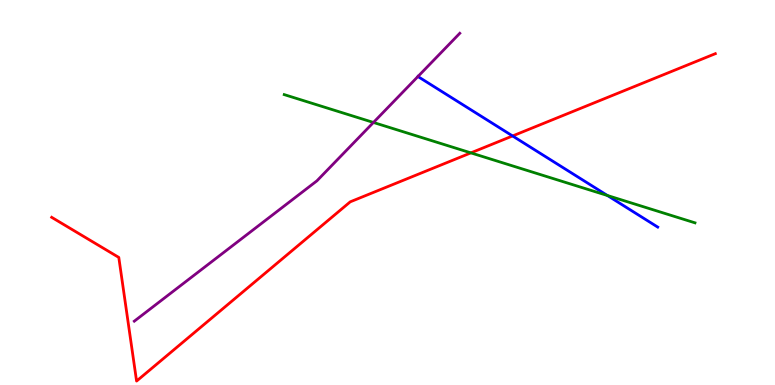[{'lines': ['blue', 'red'], 'intersections': [{'x': 6.61, 'y': 6.47}]}, {'lines': ['green', 'red'], 'intersections': [{'x': 6.08, 'y': 6.03}]}, {'lines': ['purple', 'red'], 'intersections': []}, {'lines': ['blue', 'green'], 'intersections': [{'x': 7.84, 'y': 4.92}]}, {'lines': ['blue', 'purple'], 'intersections': []}, {'lines': ['green', 'purple'], 'intersections': [{'x': 4.82, 'y': 6.82}]}]